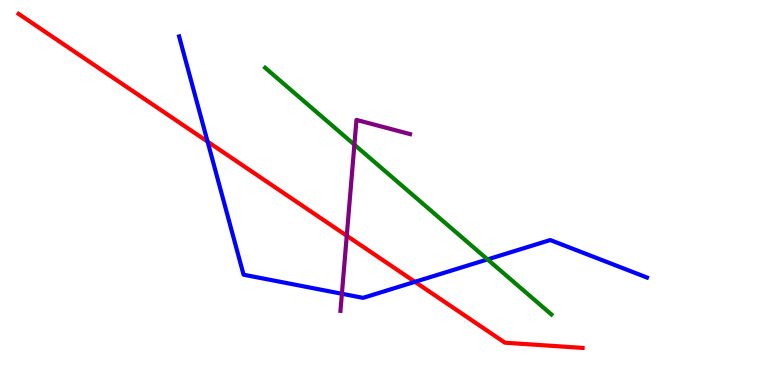[{'lines': ['blue', 'red'], 'intersections': [{'x': 2.68, 'y': 6.32}, {'x': 5.35, 'y': 2.68}]}, {'lines': ['green', 'red'], 'intersections': []}, {'lines': ['purple', 'red'], 'intersections': [{'x': 4.47, 'y': 3.88}]}, {'lines': ['blue', 'green'], 'intersections': [{'x': 6.29, 'y': 3.26}]}, {'lines': ['blue', 'purple'], 'intersections': [{'x': 4.41, 'y': 2.37}]}, {'lines': ['green', 'purple'], 'intersections': [{'x': 4.57, 'y': 6.24}]}]